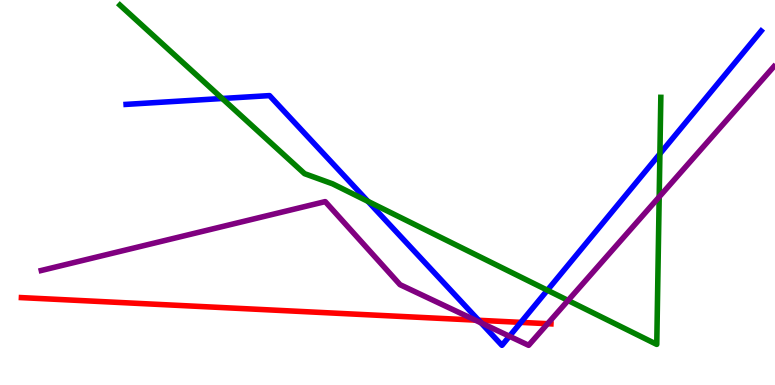[{'lines': ['blue', 'red'], 'intersections': [{'x': 6.18, 'y': 1.68}, {'x': 6.72, 'y': 1.63}]}, {'lines': ['green', 'red'], 'intersections': []}, {'lines': ['purple', 'red'], 'intersections': [{'x': 6.13, 'y': 1.69}, {'x': 7.07, 'y': 1.59}]}, {'lines': ['blue', 'green'], 'intersections': [{'x': 2.87, 'y': 7.44}, {'x': 4.75, 'y': 4.77}, {'x': 7.06, 'y': 2.46}, {'x': 8.51, 'y': 6.01}]}, {'lines': ['blue', 'purple'], 'intersections': [{'x': 6.21, 'y': 1.61}, {'x': 6.57, 'y': 1.27}]}, {'lines': ['green', 'purple'], 'intersections': [{'x': 7.33, 'y': 2.2}, {'x': 8.51, 'y': 4.89}]}]